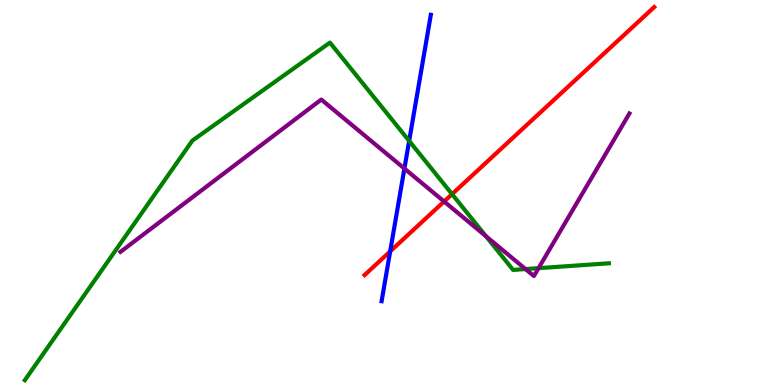[{'lines': ['blue', 'red'], 'intersections': [{'x': 5.03, 'y': 3.47}]}, {'lines': ['green', 'red'], 'intersections': [{'x': 5.83, 'y': 4.96}]}, {'lines': ['purple', 'red'], 'intersections': [{'x': 5.73, 'y': 4.77}]}, {'lines': ['blue', 'green'], 'intersections': [{'x': 5.28, 'y': 6.34}]}, {'lines': ['blue', 'purple'], 'intersections': [{'x': 5.22, 'y': 5.62}]}, {'lines': ['green', 'purple'], 'intersections': [{'x': 6.27, 'y': 3.86}, {'x': 6.78, 'y': 3.01}, {'x': 6.95, 'y': 3.03}]}]